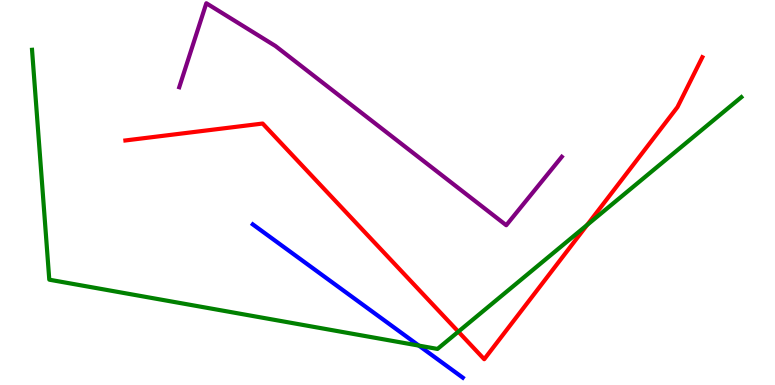[{'lines': ['blue', 'red'], 'intersections': []}, {'lines': ['green', 'red'], 'intersections': [{'x': 5.91, 'y': 1.39}, {'x': 7.58, 'y': 4.16}]}, {'lines': ['purple', 'red'], 'intersections': []}, {'lines': ['blue', 'green'], 'intersections': [{'x': 5.41, 'y': 1.02}]}, {'lines': ['blue', 'purple'], 'intersections': []}, {'lines': ['green', 'purple'], 'intersections': []}]